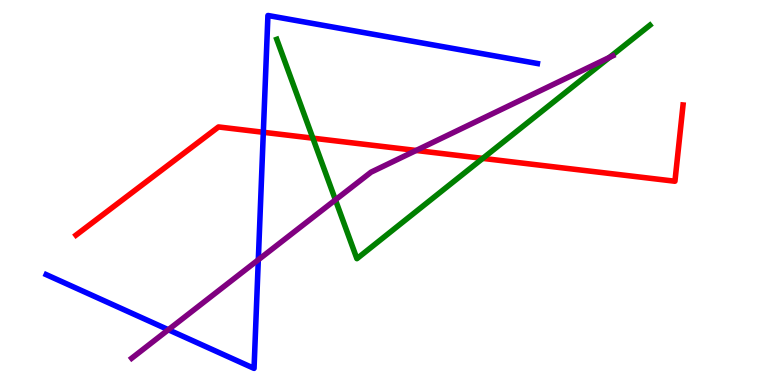[{'lines': ['blue', 'red'], 'intersections': [{'x': 3.4, 'y': 6.56}]}, {'lines': ['green', 'red'], 'intersections': [{'x': 4.04, 'y': 6.41}, {'x': 6.23, 'y': 5.89}]}, {'lines': ['purple', 'red'], 'intersections': [{'x': 5.37, 'y': 6.09}]}, {'lines': ['blue', 'green'], 'intersections': []}, {'lines': ['blue', 'purple'], 'intersections': [{'x': 2.17, 'y': 1.44}, {'x': 3.33, 'y': 3.25}]}, {'lines': ['green', 'purple'], 'intersections': [{'x': 4.33, 'y': 4.81}, {'x': 7.86, 'y': 8.51}]}]